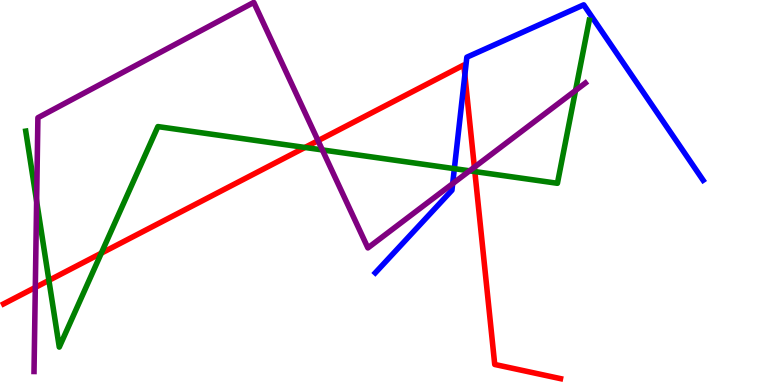[{'lines': ['blue', 'red'], 'intersections': [{'x': 6.0, 'y': 8.05}]}, {'lines': ['green', 'red'], 'intersections': [{'x': 0.631, 'y': 2.72}, {'x': 1.31, 'y': 3.42}, {'x': 3.94, 'y': 6.17}, {'x': 6.13, 'y': 5.54}]}, {'lines': ['purple', 'red'], 'intersections': [{'x': 0.456, 'y': 2.53}, {'x': 4.1, 'y': 6.35}, {'x': 6.12, 'y': 5.66}]}, {'lines': ['blue', 'green'], 'intersections': [{'x': 5.86, 'y': 5.62}]}, {'lines': ['blue', 'purple'], 'intersections': [{'x': 5.84, 'y': 5.23}]}, {'lines': ['green', 'purple'], 'intersections': [{'x': 0.473, 'y': 4.77}, {'x': 4.16, 'y': 6.11}, {'x': 6.06, 'y': 5.56}, {'x': 7.43, 'y': 7.65}]}]